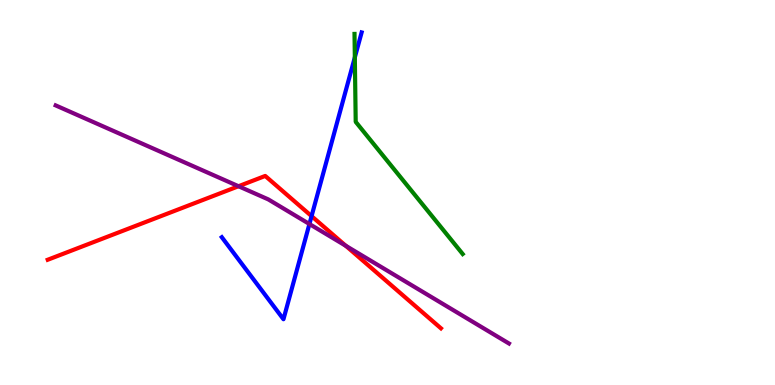[{'lines': ['blue', 'red'], 'intersections': [{'x': 4.02, 'y': 4.39}]}, {'lines': ['green', 'red'], 'intersections': []}, {'lines': ['purple', 'red'], 'intersections': [{'x': 3.08, 'y': 5.16}, {'x': 4.46, 'y': 3.62}]}, {'lines': ['blue', 'green'], 'intersections': [{'x': 4.58, 'y': 8.51}]}, {'lines': ['blue', 'purple'], 'intersections': [{'x': 3.99, 'y': 4.18}]}, {'lines': ['green', 'purple'], 'intersections': []}]